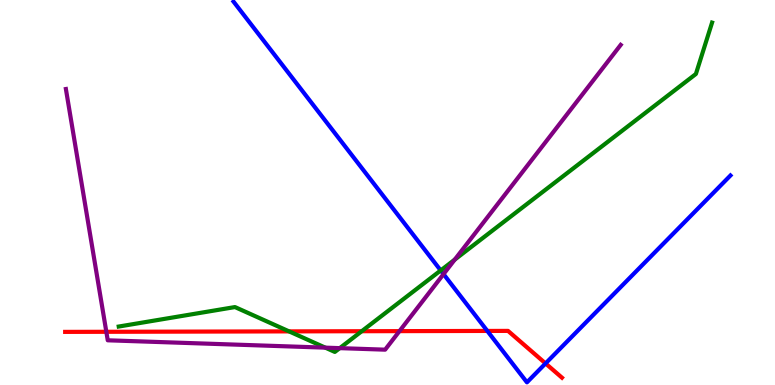[{'lines': ['blue', 'red'], 'intersections': [{'x': 6.29, 'y': 1.4}, {'x': 7.04, 'y': 0.56}]}, {'lines': ['green', 'red'], 'intersections': [{'x': 3.73, 'y': 1.39}, {'x': 4.67, 'y': 1.4}]}, {'lines': ['purple', 'red'], 'intersections': [{'x': 1.37, 'y': 1.38}, {'x': 5.15, 'y': 1.4}]}, {'lines': ['blue', 'green'], 'intersections': [{'x': 5.69, 'y': 2.98}]}, {'lines': ['blue', 'purple'], 'intersections': [{'x': 5.72, 'y': 2.88}]}, {'lines': ['green', 'purple'], 'intersections': [{'x': 4.2, 'y': 0.97}, {'x': 4.38, 'y': 0.957}, {'x': 5.87, 'y': 3.26}]}]